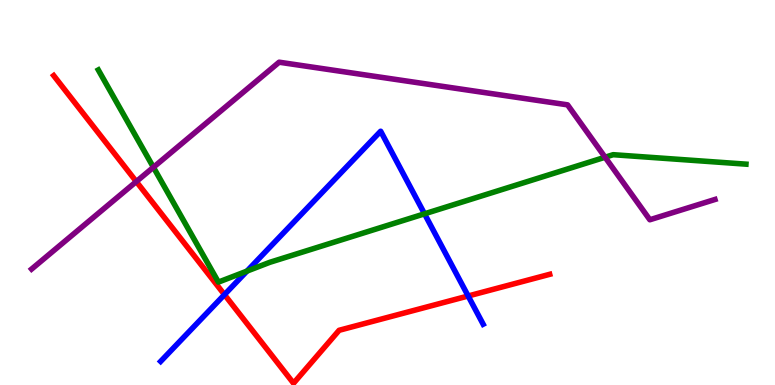[{'lines': ['blue', 'red'], 'intersections': [{'x': 2.9, 'y': 2.35}, {'x': 6.04, 'y': 2.31}]}, {'lines': ['green', 'red'], 'intersections': []}, {'lines': ['purple', 'red'], 'intersections': [{'x': 1.76, 'y': 5.28}]}, {'lines': ['blue', 'green'], 'intersections': [{'x': 3.19, 'y': 2.96}, {'x': 5.48, 'y': 4.45}]}, {'lines': ['blue', 'purple'], 'intersections': []}, {'lines': ['green', 'purple'], 'intersections': [{'x': 1.98, 'y': 5.66}, {'x': 7.81, 'y': 5.92}]}]